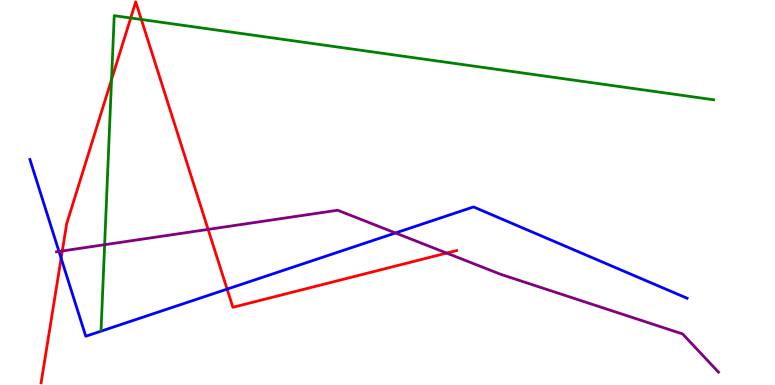[{'lines': ['blue', 'red'], 'intersections': [{'x': 0.789, 'y': 3.29}, {'x': 2.93, 'y': 2.49}]}, {'lines': ['green', 'red'], 'intersections': [{'x': 1.44, 'y': 7.93}, {'x': 1.69, 'y': 9.53}, {'x': 1.82, 'y': 9.49}]}, {'lines': ['purple', 'red'], 'intersections': [{'x': 0.804, 'y': 3.48}, {'x': 2.69, 'y': 4.04}, {'x': 5.76, 'y': 3.43}]}, {'lines': ['blue', 'green'], 'intersections': []}, {'lines': ['blue', 'purple'], 'intersections': [{'x': 0.761, 'y': 3.47}, {'x': 5.1, 'y': 3.95}]}, {'lines': ['green', 'purple'], 'intersections': [{'x': 1.35, 'y': 3.64}]}]